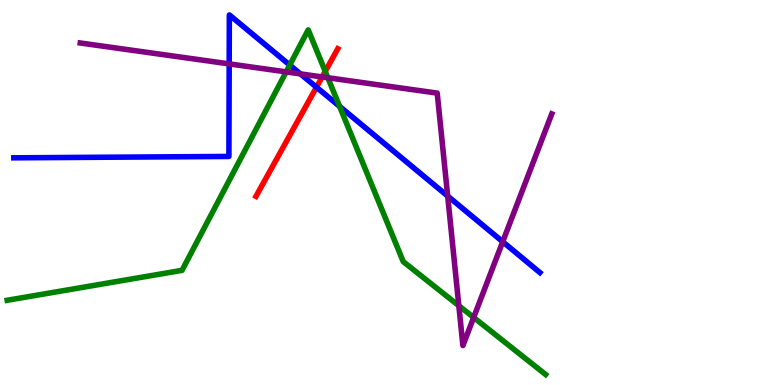[{'lines': ['blue', 'red'], 'intersections': [{'x': 4.08, 'y': 7.73}]}, {'lines': ['green', 'red'], 'intersections': [{'x': 4.2, 'y': 8.15}]}, {'lines': ['purple', 'red'], 'intersections': [{'x': 4.16, 'y': 8.0}]}, {'lines': ['blue', 'green'], 'intersections': [{'x': 3.74, 'y': 8.31}, {'x': 4.38, 'y': 7.24}]}, {'lines': ['blue', 'purple'], 'intersections': [{'x': 2.96, 'y': 8.34}, {'x': 3.88, 'y': 8.08}, {'x': 5.78, 'y': 4.91}, {'x': 6.49, 'y': 3.72}]}, {'lines': ['green', 'purple'], 'intersections': [{'x': 3.69, 'y': 8.13}, {'x': 4.23, 'y': 7.98}, {'x': 5.92, 'y': 2.06}, {'x': 6.11, 'y': 1.75}]}]